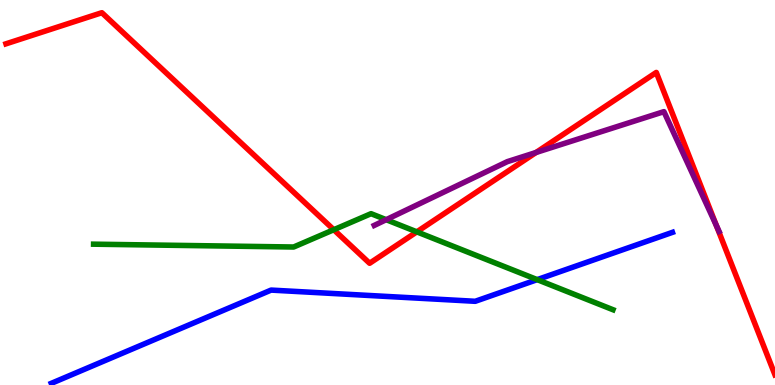[{'lines': ['blue', 'red'], 'intersections': []}, {'lines': ['green', 'red'], 'intersections': [{'x': 4.31, 'y': 4.03}, {'x': 5.38, 'y': 3.98}]}, {'lines': ['purple', 'red'], 'intersections': [{'x': 6.92, 'y': 6.04}, {'x': 9.24, 'y': 4.13}]}, {'lines': ['blue', 'green'], 'intersections': [{'x': 6.93, 'y': 2.74}]}, {'lines': ['blue', 'purple'], 'intersections': []}, {'lines': ['green', 'purple'], 'intersections': [{'x': 4.98, 'y': 4.29}]}]